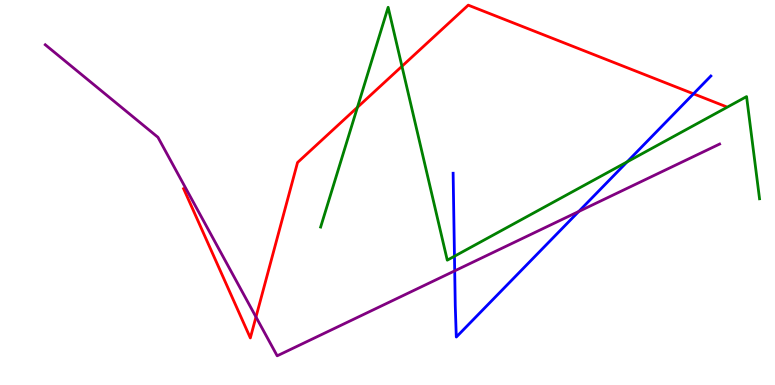[{'lines': ['blue', 'red'], 'intersections': [{'x': 8.95, 'y': 7.56}]}, {'lines': ['green', 'red'], 'intersections': [{'x': 4.61, 'y': 7.21}, {'x': 5.19, 'y': 8.28}]}, {'lines': ['purple', 'red'], 'intersections': [{'x': 3.3, 'y': 1.77}]}, {'lines': ['blue', 'green'], 'intersections': [{'x': 5.86, 'y': 3.34}, {'x': 8.09, 'y': 5.8}]}, {'lines': ['blue', 'purple'], 'intersections': [{'x': 5.87, 'y': 2.96}, {'x': 7.47, 'y': 4.51}]}, {'lines': ['green', 'purple'], 'intersections': []}]